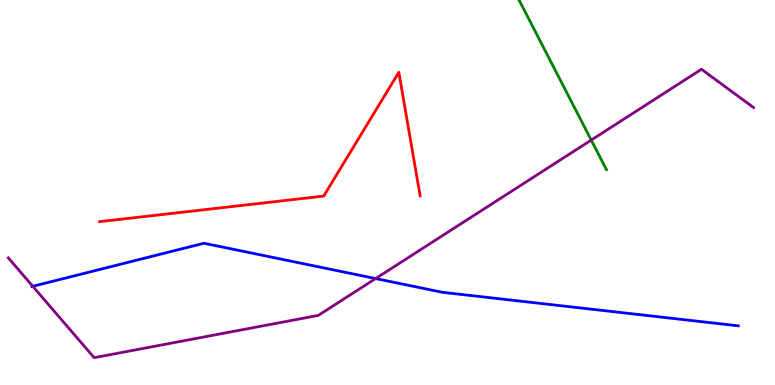[{'lines': ['blue', 'red'], 'intersections': []}, {'lines': ['green', 'red'], 'intersections': []}, {'lines': ['purple', 'red'], 'intersections': []}, {'lines': ['blue', 'green'], 'intersections': []}, {'lines': ['blue', 'purple'], 'intersections': [{'x': 0.423, 'y': 2.56}, {'x': 4.85, 'y': 2.76}]}, {'lines': ['green', 'purple'], 'intersections': [{'x': 7.63, 'y': 6.36}]}]